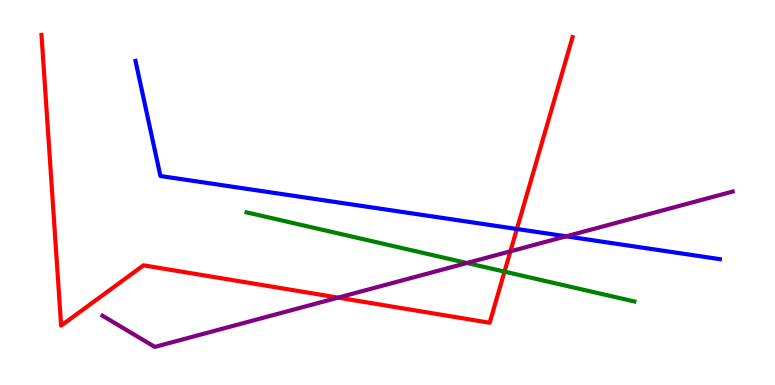[{'lines': ['blue', 'red'], 'intersections': [{'x': 6.67, 'y': 4.05}]}, {'lines': ['green', 'red'], 'intersections': [{'x': 6.51, 'y': 2.94}]}, {'lines': ['purple', 'red'], 'intersections': [{'x': 4.36, 'y': 2.27}, {'x': 6.59, 'y': 3.47}]}, {'lines': ['blue', 'green'], 'intersections': []}, {'lines': ['blue', 'purple'], 'intersections': [{'x': 7.31, 'y': 3.86}]}, {'lines': ['green', 'purple'], 'intersections': [{'x': 6.03, 'y': 3.17}]}]